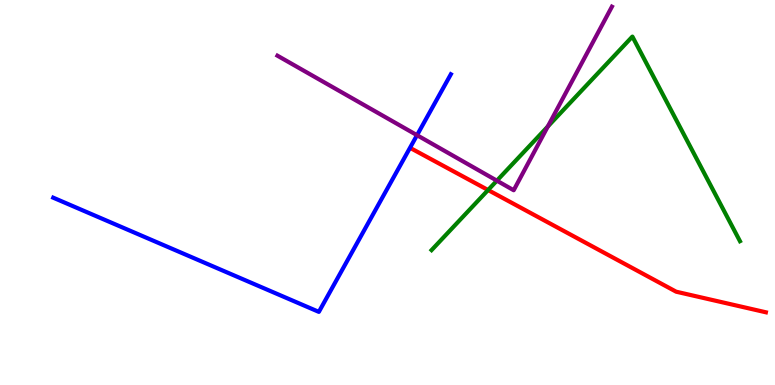[{'lines': ['blue', 'red'], 'intersections': []}, {'lines': ['green', 'red'], 'intersections': [{'x': 6.3, 'y': 5.06}]}, {'lines': ['purple', 'red'], 'intersections': []}, {'lines': ['blue', 'green'], 'intersections': []}, {'lines': ['blue', 'purple'], 'intersections': [{'x': 5.38, 'y': 6.49}]}, {'lines': ['green', 'purple'], 'intersections': [{'x': 6.41, 'y': 5.31}, {'x': 7.07, 'y': 6.71}]}]